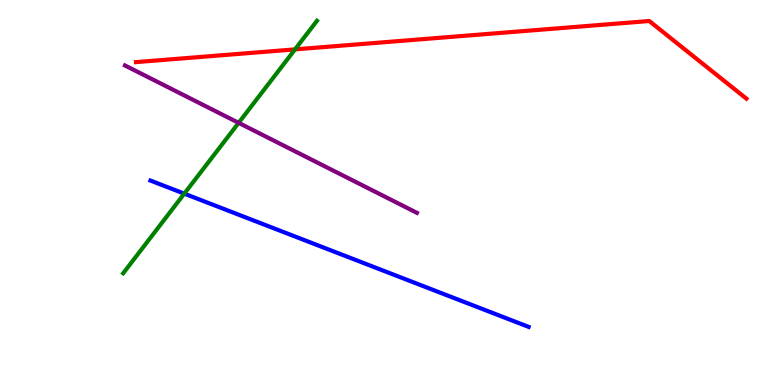[{'lines': ['blue', 'red'], 'intersections': []}, {'lines': ['green', 'red'], 'intersections': [{'x': 3.81, 'y': 8.72}]}, {'lines': ['purple', 'red'], 'intersections': []}, {'lines': ['blue', 'green'], 'intersections': [{'x': 2.38, 'y': 4.97}]}, {'lines': ['blue', 'purple'], 'intersections': []}, {'lines': ['green', 'purple'], 'intersections': [{'x': 3.08, 'y': 6.81}]}]